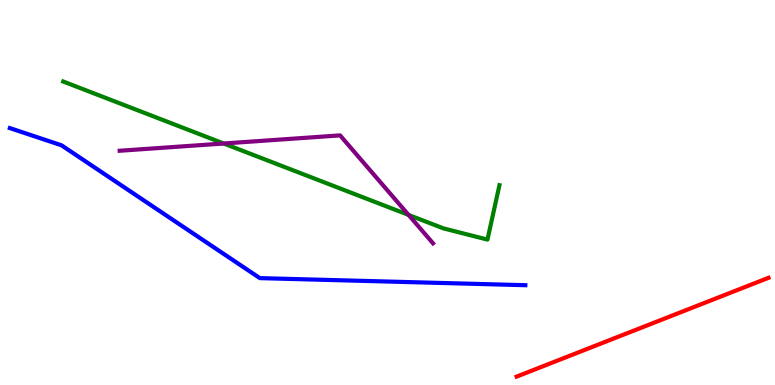[{'lines': ['blue', 'red'], 'intersections': []}, {'lines': ['green', 'red'], 'intersections': []}, {'lines': ['purple', 'red'], 'intersections': []}, {'lines': ['blue', 'green'], 'intersections': []}, {'lines': ['blue', 'purple'], 'intersections': []}, {'lines': ['green', 'purple'], 'intersections': [{'x': 2.89, 'y': 6.27}, {'x': 5.27, 'y': 4.42}]}]